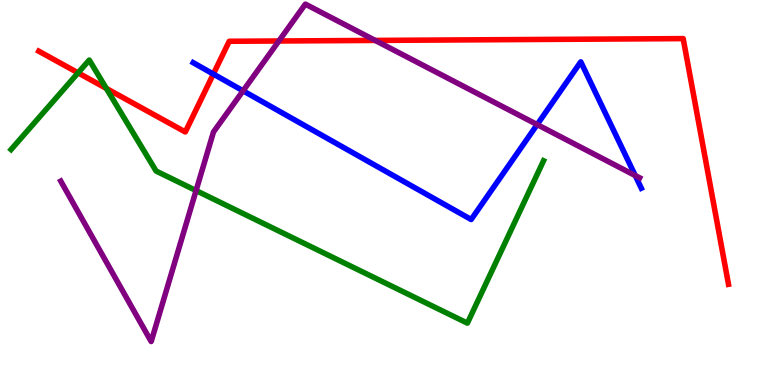[{'lines': ['blue', 'red'], 'intersections': [{'x': 2.75, 'y': 8.08}]}, {'lines': ['green', 'red'], 'intersections': [{'x': 1.01, 'y': 8.11}, {'x': 1.37, 'y': 7.7}]}, {'lines': ['purple', 'red'], 'intersections': [{'x': 3.6, 'y': 8.94}, {'x': 4.84, 'y': 8.95}]}, {'lines': ['blue', 'green'], 'intersections': []}, {'lines': ['blue', 'purple'], 'intersections': [{'x': 3.14, 'y': 7.64}, {'x': 6.93, 'y': 6.76}, {'x': 8.2, 'y': 5.44}]}, {'lines': ['green', 'purple'], 'intersections': [{'x': 2.53, 'y': 5.05}]}]